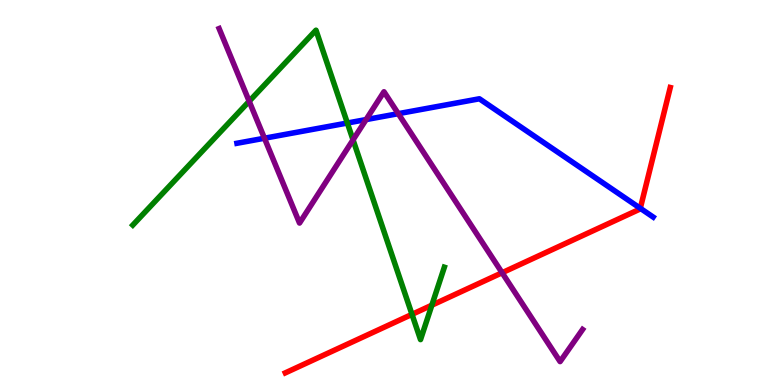[{'lines': ['blue', 'red'], 'intersections': [{'x': 8.26, 'y': 4.59}]}, {'lines': ['green', 'red'], 'intersections': [{'x': 5.32, 'y': 1.83}, {'x': 5.57, 'y': 2.07}]}, {'lines': ['purple', 'red'], 'intersections': [{'x': 6.48, 'y': 2.92}]}, {'lines': ['blue', 'green'], 'intersections': [{'x': 4.48, 'y': 6.8}]}, {'lines': ['blue', 'purple'], 'intersections': [{'x': 3.41, 'y': 6.41}, {'x': 4.72, 'y': 6.89}, {'x': 5.14, 'y': 7.05}]}, {'lines': ['green', 'purple'], 'intersections': [{'x': 3.22, 'y': 7.37}, {'x': 4.56, 'y': 6.37}]}]